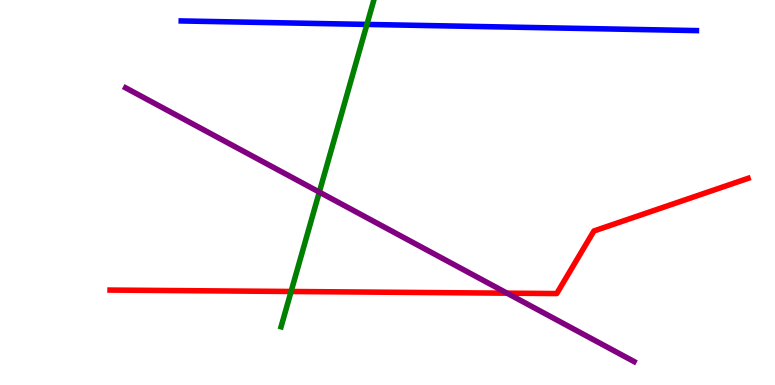[{'lines': ['blue', 'red'], 'intersections': []}, {'lines': ['green', 'red'], 'intersections': [{'x': 3.76, 'y': 2.43}]}, {'lines': ['purple', 'red'], 'intersections': [{'x': 6.54, 'y': 2.39}]}, {'lines': ['blue', 'green'], 'intersections': [{'x': 4.73, 'y': 9.37}]}, {'lines': ['blue', 'purple'], 'intersections': []}, {'lines': ['green', 'purple'], 'intersections': [{'x': 4.12, 'y': 5.01}]}]